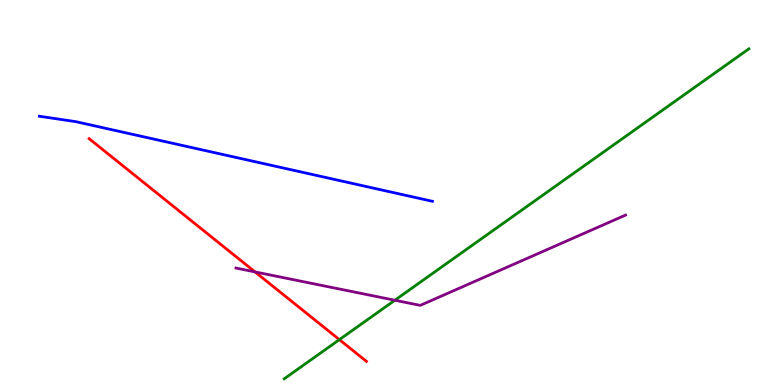[{'lines': ['blue', 'red'], 'intersections': []}, {'lines': ['green', 'red'], 'intersections': [{'x': 4.38, 'y': 1.18}]}, {'lines': ['purple', 'red'], 'intersections': [{'x': 3.29, 'y': 2.94}]}, {'lines': ['blue', 'green'], 'intersections': []}, {'lines': ['blue', 'purple'], 'intersections': []}, {'lines': ['green', 'purple'], 'intersections': [{'x': 5.09, 'y': 2.2}]}]